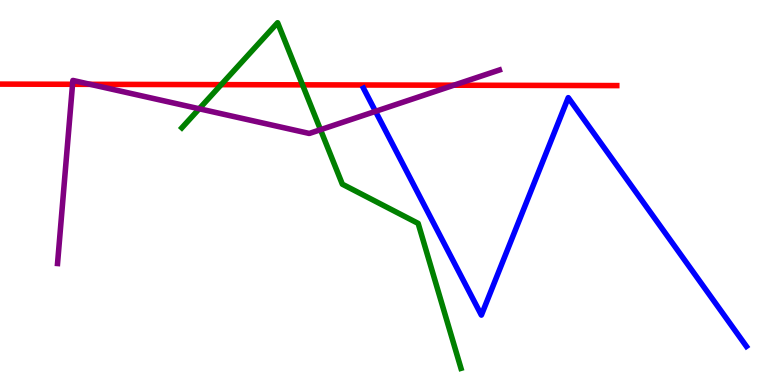[{'lines': ['blue', 'red'], 'intersections': []}, {'lines': ['green', 'red'], 'intersections': [{'x': 2.85, 'y': 7.8}, {'x': 3.9, 'y': 7.8}]}, {'lines': ['purple', 'red'], 'intersections': [{'x': 0.936, 'y': 7.81}, {'x': 1.16, 'y': 7.81}, {'x': 5.86, 'y': 7.79}]}, {'lines': ['blue', 'green'], 'intersections': []}, {'lines': ['blue', 'purple'], 'intersections': [{'x': 4.85, 'y': 7.11}]}, {'lines': ['green', 'purple'], 'intersections': [{'x': 2.57, 'y': 7.17}, {'x': 4.14, 'y': 6.63}]}]